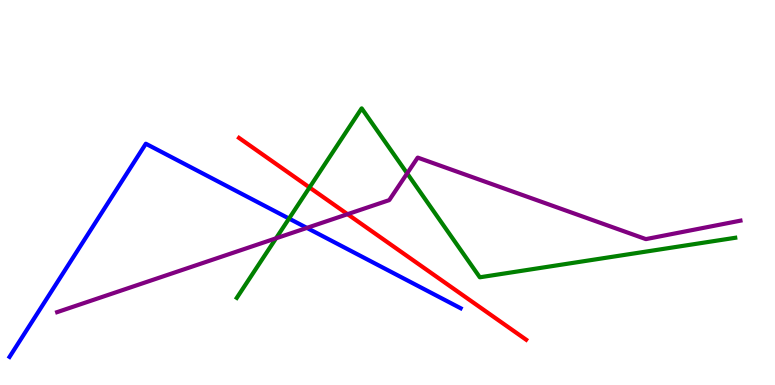[{'lines': ['blue', 'red'], 'intersections': []}, {'lines': ['green', 'red'], 'intersections': [{'x': 3.99, 'y': 5.13}]}, {'lines': ['purple', 'red'], 'intersections': [{'x': 4.48, 'y': 4.44}]}, {'lines': ['blue', 'green'], 'intersections': [{'x': 3.73, 'y': 4.32}]}, {'lines': ['blue', 'purple'], 'intersections': [{'x': 3.96, 'y': 4.08}]}, {'lines': ['green', 'purple'], 'intersections': [{'x': 3.56, 'y': 3.81}, {'x': 5.25, 'y': 5.5}]}]